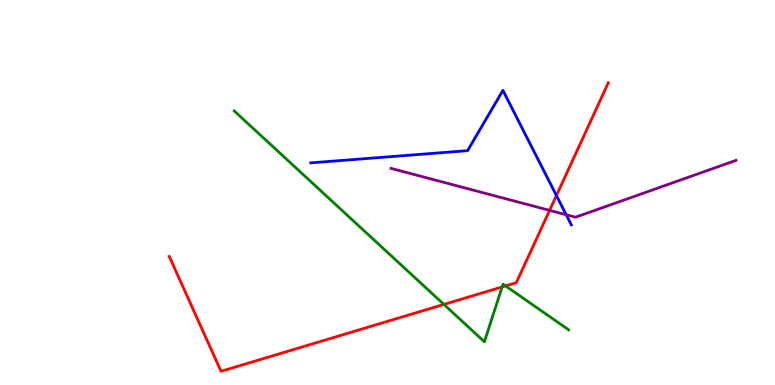[{'lines': ['blue', 'red'], 'intersections': [{'x': 7.18, 'y': 4.92}]}, {'lines': ['green', 'red'], 'intersections': [{'x': 5.73, 'y': 2.09}, {'x': 6.48, 'y': 2.55}, {'x': 6.52, 'y': 2.57}]}, {'lines': ['purple', 'red'], 'intersections': [{'x': 7.09, 'y': 4.54}]}, {'lines': ['blue', 'green'], 'intersections': []}, {'lines': ['blue', 'purple'], 'intersections': [{'x': 7.31, 'y': 4.42}]}, {'lines': ['green', 'purple'], 'intersections': []}]